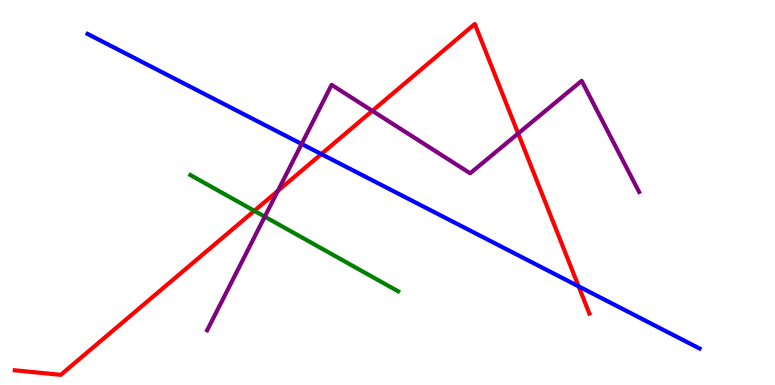[{'lines': ['blue', 'red'], 'intersections': [{'x': 4.15, 'y': 6.0}, {'x': 7.47, 'y': 2.56}]}, {'lines': ['green', 'red'], 'intersections': [{'x': 3.28, 'y': 4.52}]}, {'lines': ['purple', 'red'], 'intersections': [{'x': 3.58, 'y': 5.04}, {'x': 4.8, 'y': 7.12}, {'x': 6.69, 'y': 6.53}]}, {'lines': ['blue', 'green'], 'intersections': []}, {'lines': ['blue', 'purple'], 'intersections': [{'x': 3.89, 'y': 6.26}]}, {'lines': ['green', 'purple'], 'intersections': [{'x': 3.42, 'y': 4.37}]}]